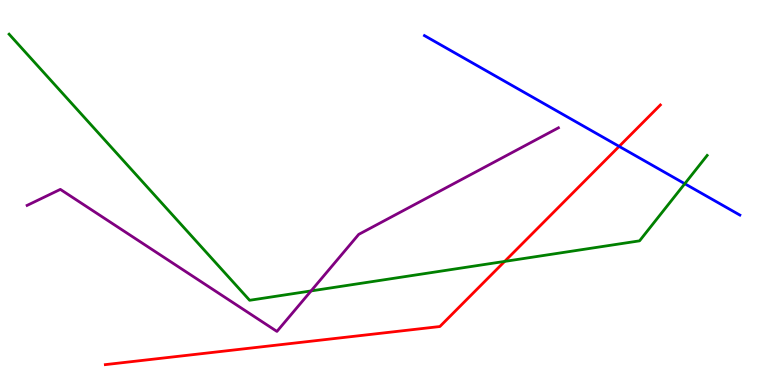[{'lines': ['blue', 'red'], 'intersections': [{'x': 7.99, 'y': 6.2}]}, {'lines': ['green', 'red'], 'intersections': [{'x': 6.51, 'y': 3.21}]}, {'lines': ['purple', 'red'], 'intersections': []}, {'lines': ['blue', 'green'], 'intersections': [{'x': 8.84, 'y': 5.23}]}, {'lines': ['blue', 'purple'], 'intersections': []}, {'lines': ['green', 'purple'], 'intersections': [{'x': 4.01, 'y': 2.44}]}]